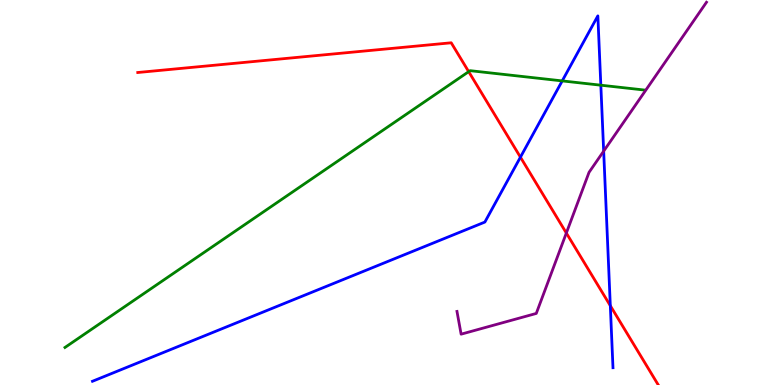[{'lines': ['blue', 'red'], 'intersections': [{'x': 6.72, 'y': 5.92}, {'x': 7.88, 'y': 2.06}]}, {'lines': ['green', 'red'], 'intersections': [{'x': 6.05, 'y': 8.14}]}, {'lines': ['purple', 'red'], 'intersections': [{'x': 7.31, 'y': 3.95}]}, {'lines': ['blue', 'green'], 'intersections': [{'x': 7.25, 'y': 7.9}, {'x': 7.75, 'y': 7.79}]}, {'lines': ['blue', 'purple'], 'intersections': [{'x': 7.79, 'y': 6.07}]}, {'lines': ['green', 'purple'], 'intersections': []}]